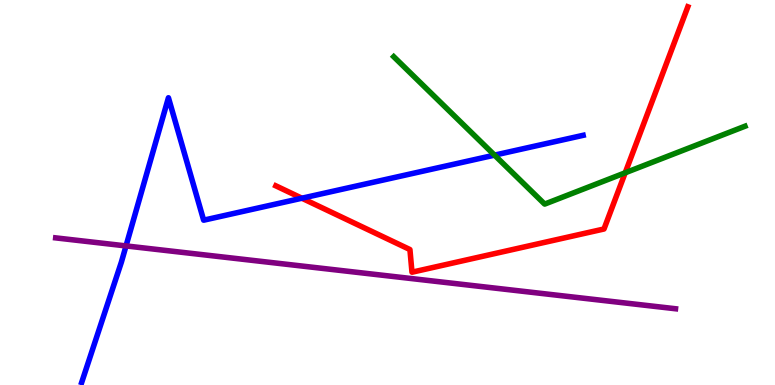[{'lines': ['blue', 'red'], 'intersections': [{'x': 3.9, 'y': 4.85}]}, {'lines': ['green', 'red'], 'intersections': [{'x': 8.07, 'y': 5.51}]}, {'lines': ['purple', 'red'], 'intersections': []}, {'lines': ['blue', 'green'], 'intersections': [{'x': 6.38, 'y': 5.97}]}, {'lines': ['blue', 'purple'], 'intersections': [{'x': 1.63, 'y': 3.61}]}, {'lines': ['green', 'purple'], 'intersections': []}]